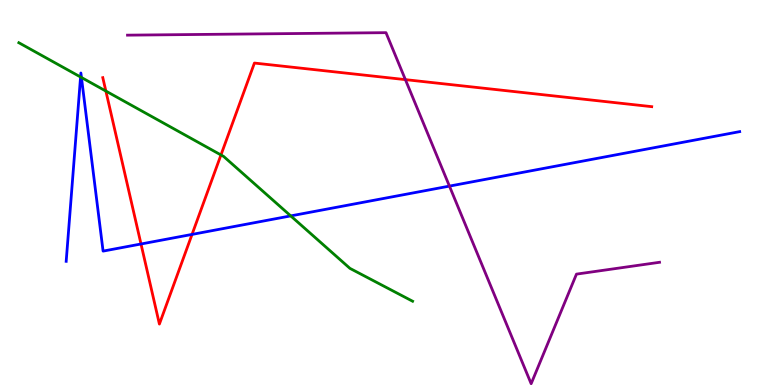[{'lines': ['blue', 'red'], 'intersections': [{'x': 1.82, 'y': 3.66}, {'x': 2.48, 'y': 3.91}]}, {'lines': ['green', 'red'], 'intersections': [{'x': 1.37, 'y': 7.63}, {'x': 2.85, 'y': 5.97}]}, {'lines': ['purple', 'red'], 'intersections': [{'x': 5.23, 'y': 7.93}]}, {'lines': ['blue', 'green'], 'intersections': [{'x': 1.04, 'y': 8.0}, {'x': 1.05, 'y': 7.99}, {'x': 3.75, 'y': 4.39}]}, {'lines': ['blue', 'purple'], 'intersections': [{'x': 5.8, 'y': 5.17}]}, {'lines': ['green', 'purple'], 'intersections': []}]